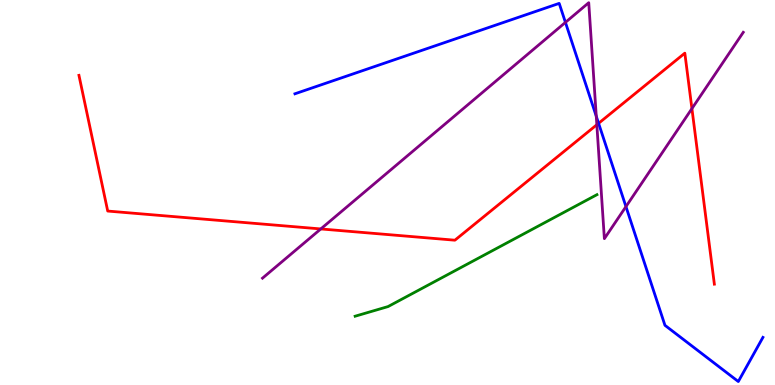[{'lines': ['blue', 'red'], 'intersections': [{'x': 7.72, 'y': 6.8}]}, {'lines': ['green', 'red'], 'intersections': []}, {'lines': ['purple', 'red'], 'intersections': [{'x': 4.14, 'y': 4.05}, {'x': 7.7, 'y': 6.76}, {'x': 8.93, 'y': 7.18}]}, {'lines': ['blue', 'green'], 'intersections': []}, {'lines': ['blue', 'purple'], 'intersections': [{'x': 7.3, 'y': 9.42}, {'x': 7.69, 'y': 6.98}, {'x': 8.08, 'y': 4.63}]}, {'lines': ['green', 'purple'], 'intersections': []}]